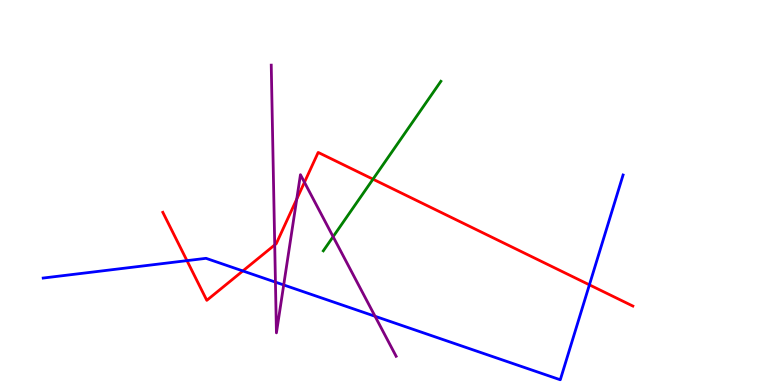[{'lines': ['blue', 'red'], 'intersections': [{'x': 2.41, 'y': 3.23}, {'x': 3.13, 'y': 2.96}, {'x': 7.61, 'y': 2.6}]}, {'lines': ['green', 'red'], 'intersections': [{'x': 4.81, 'y': 5.35}]}, {'lines': ['purple', 'red'], 'intersections': [{'x': 3.54, 'y': 3.64}, {'x': 3.83, 'y': 4.83}, {'x': 3.93, 'y': 5.26}]}, {'lines': ['blue', 'green'], 'intersections': []}, {'lines': ['blue', 'purple'], 'intersections': [{'x': 3.55, 'y': 2.67}, {'x': 3.66, 'y': 2.6}, {'x': 4.84, 'y': 1.79}]}, {'lines': ['green', 'purple'], 'intersections': [{'x': 4.3, 'y': 3.85}]}]